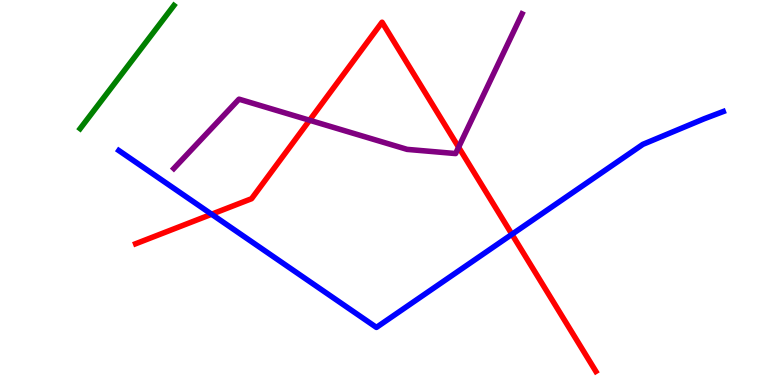[{'lines': ['blue', 'red'], 'intersections': [{'x': 2.73, 'y': 4.44}, {'x': 6.61, 'y': 3.91}]}, {'lines': ['green', 'red'], 'intersections': []}, {'lines': ['purple', 'red'], 'intersections': [{'x': 3.99, 'y': 6.88}, {'x': 5.92, 'y': 6.18}]}, {'lines': ['blue', 'green'], 'intersections': []}, {'lines': ['blue', 'purple'], 'intersections': []}, {'lines': ['green', 'purple'], 'intersections': []}]